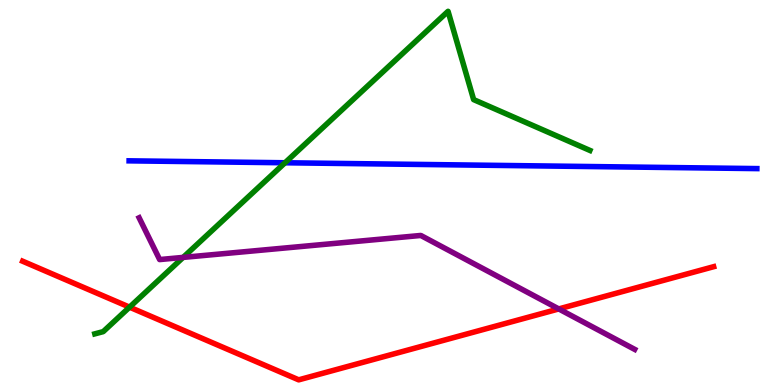[{'lines': ['blue', 'red'], 'intersections': []}, {'lines': ['green', 'red'], 'intersections': [{'x': 1.67, 'y': 2.02}]}, {'lines': ['purple', 'red'], 'intersections': [{'x': 7.21, 'y': 1.98}]}, {'lines': ['blue', 'green'], 'intersections': [{'x': 3.68, 'y': 5.77}]}, {'lines': ['blue', 'purple'], 'intersections': []}, {'lines': ['green', 'purple'], 'intersections': [{'x': 2.36, 'y': 3.31}]}]